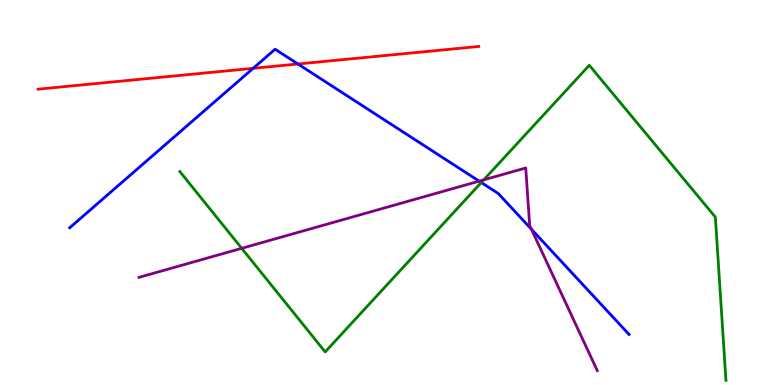[{'lines': ['blue', 'red'], 'intersections': [{'x': 3.27, 'y': 8.23}, {'x': 3.84, 'y': 8.34}]}, {'lines': ['green', 'red'], 'intersections': []}, {'lines': ['purple', 'red'], 'intersections': []}, {'lines': ['blue', 'green'], 'intersections': [{'x': 6.21, 'y': 5.26}]}, {'lines': ['blue', 'purple'], 'intersections': [{'x': 6.18, 'y': 5.29}, {'x': 6.86, 'y': 4.05}]}, {'lines': ['green', 'purple'], 'intersections': [{'x': 3.12, 'y': 3.55}, {'x': 6.24, 'y': 5.33}]}]